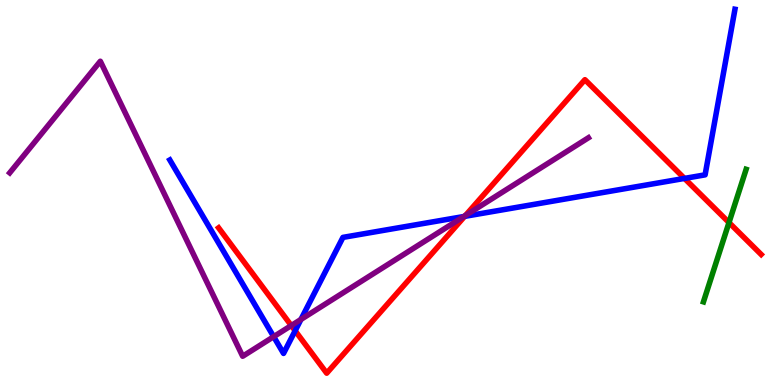[{'lines': ['blue', 'red'], 'intersections': [{'x': 3.81, 'y': 1.41}, {'x': 6.0, 'y': 4.38}, {'x': 8.83, 'y': 5.37}]}, {'lines': ['green', 'red'], 'intersections': [{'x': 9.41, 'y': 4.22}]}, {'lines': ['purple', 'red'], 'intersections': [{'x': 3.76, 'y': 1.54}, {'x': 6.01, 'y': 4.4}]}, {'lines': ['blue', 'green'], 'intersections': []}, {'lines': ['blue', 'purple'], 'intersections': [{'x': 3.53, 'y': 1.26}, {'x': 3.88, 'y': 1.7}, {'x': 5.98, 'y': 4.38}]}, {'lines': ['green', 'purple'], 'intersections': []}]